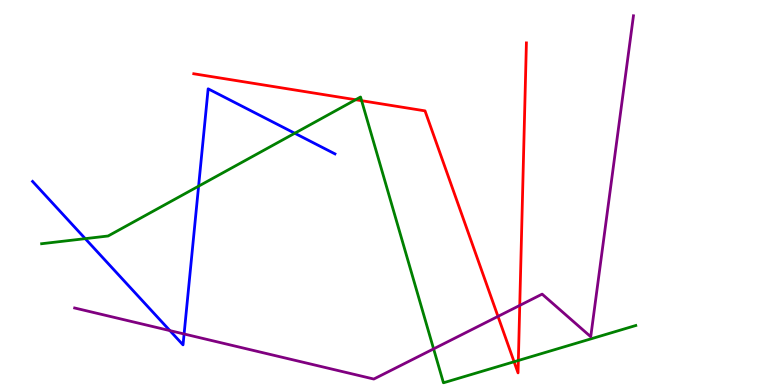[{'lines': ['blue', 'red'], 'intersections': []}, {'lines': ['green', 'red'], 'intersections': [{'x': 4.59, 'y': 7.41}, {'x': 4.67, 'y': 7.38}, {'x': 6.63, 'y': 0.604}, {'x': 6.69, 'y': 0.637}]}, {'lines': ['purple', 'red'], 'intersections': [{'x': 6.43, 'y': 1.78}, {'x': 6.71, 'y': 2.07}]}, {'lines': ['blue', 'green'], 'intersections': [{'x': 1.1, 'y': 3.8}, {'x': 2.56, 'y': 5.16}, {'x': 3.8, 'y': 6.54}]}, {'lines': ['blue', 'purple'], 'intersections': [{'x': 2.19, 'y': 1.41}, {'x': 2.38, 'y': 1.33}]}, {'lines': ['green', 'purple'], 'intersections': [{'x': 5.59, 'y': 0.938}]}]